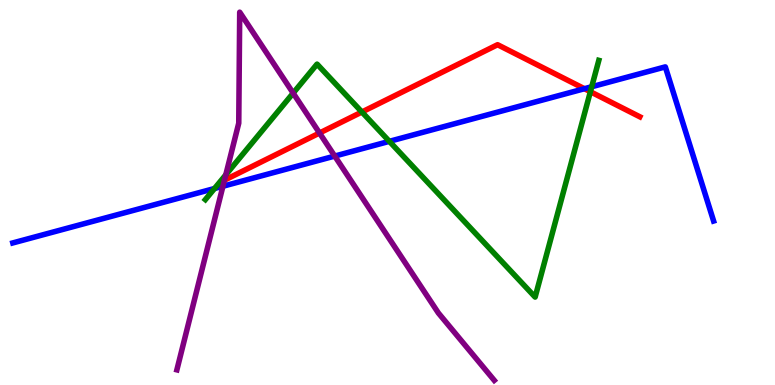[{'lines': ['blue', 'red'], 'intersections': [{'x': 7.54, 'y': 7.7}]}, {'lines': ['green', 'red'], 'intersections': [{'x': 4.67, 'y': 7.09}, {'x': 7.62, 'y': 7.62}]}, {'lines': ['purple', 'red'], 'intersections': [{'x': 2.9, 'y': 5.32}, {'x': 4.12, 'y': 6.54}]}, {'lines': ['blue', 'green'], 'intersections': [{'x': 2.77, 'y': 5.1}, {'x': 5.02, 'y': 6.33}, {'x': 7.64, 'y': 7.75}]}, {'lines': ['blue', 'purple'], 'intersections': [{'x': 2.88, 'y': 5.16}, {'x': 4.32, 'y': 5.95}]}, {'lines': ['green', 'purple'], 'intersections': [{'x': 2.91, 'y': 5.46}, {'x': 3.78, 'y': 7.58}]}]